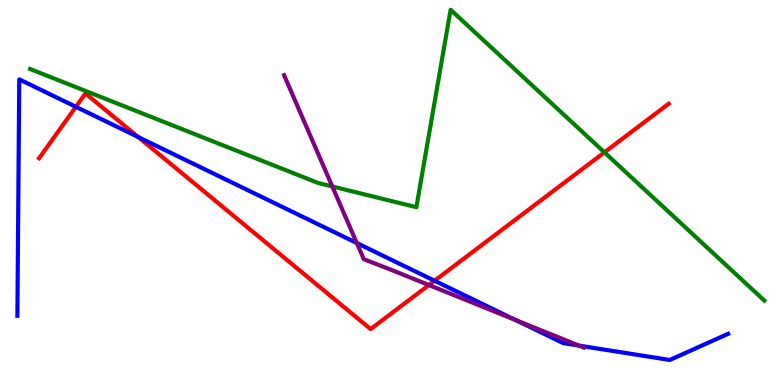[{'lines': ['blue', 'red'], 'intersections': [{'x': 0.979, 'y': 7.23}, {'x': 1.78, 'y': 6.44}, {'x': 5.61, 'y': 2.71}]}, {'lines': ['green', 'red'], 'intersections': [{'x': 7.8, 'y': 6.04}]}, {'lines': ['purple', 'red'], 'intersections': [{'x': 5.53, 'y': 2.6}]}, {'lines': ['blue', 'green'], 'intersections': []}, {'lines': ['blue', 'purple'], 'intersections': [{'x': 4.6, 'y': 3.69}, {'x': 6.65, 'y': 1.69}, {'x': 7.47, 'y': 1.02}]}, {'lines': ['green', 'purple'], 'intersections': [{'x': 4.29, 'y': 5.16}]}]